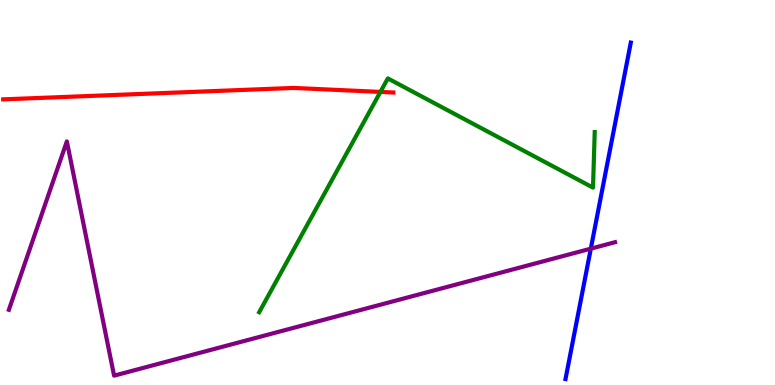[{'lines': ['blue', 'red'], 'intersections': []}, {'lines': ['green', 'red'], 'intersections': [{'x': 4.91, 'y': 7.61}]}, {'lines': ['purple', 'red'], 'intersections': []}, {'lines': ['blue', 'green'], 'intersections': []}, {'lines': ['blue', 'purple'], 'intersections': [{'x': 7.62, 'y': 3.54}]}, {'lines': ['green', 'purple'], 'intersections': []}]